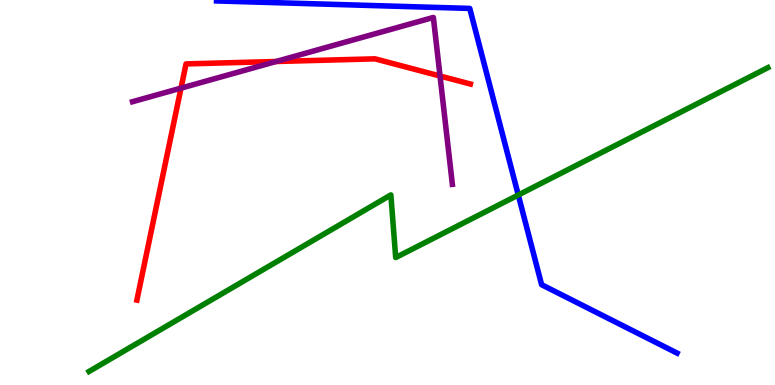[{'lines': ['blue', 'red'], 'intersections': []}, {'lines': ['green', 'red'], 'intersections': []}, {'lines': ['purple', 'red'], 'intersections': [{'x': 2.34, 'y': 7.71}, {'x': 3.56, 'y': 8.4}, {'x': 5.68, 'y': 8.03}]}, {'lines': ['blue', 'green'], 'intersections': [{'x': 6.69, 'y': 4.93}]}, {'lines': ['blue', 'purple'], 'intersections': []}, {'lines': ['green', 'purple'], 'intersections': []}]